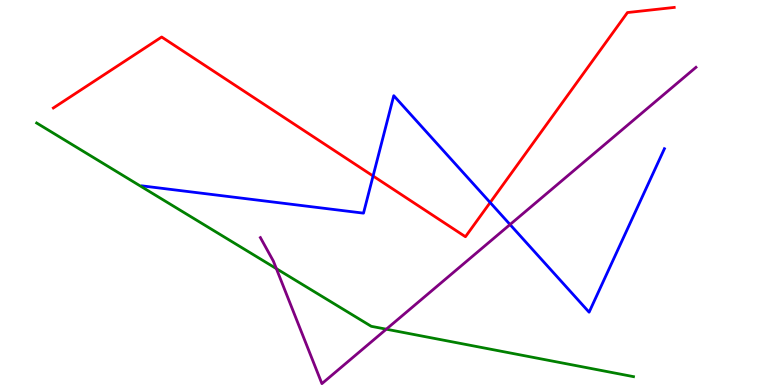[{'lines': ['blue', 'red'], 'intersections': [{'x': 4.81, 'y': 5.43}, {'x': 6.32, 'y': 4.74}]}, {'lines': ['green', 'red'], 'intersections': []}, {'lines': ['purple', 'red'], 'intersections': []}, {'lines': ['blue', 'green'], 'intersections': []}, {'lines': ['blue', 'purple'], 'intersections': [{'x': 6.58, 'y': 4.17}]}, {'lines': ['green', 'purple'], 'intersections': [{'x': 3.57, 'y': 3.02}, {'x': 4.98, 'y': 1.45}]}]